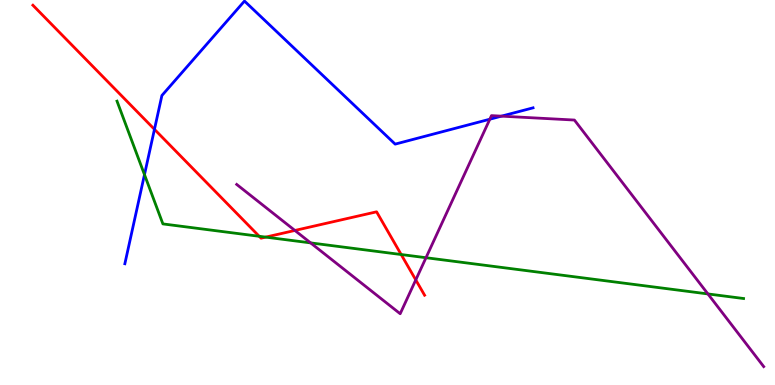[{'lines': ['blue', 'red'], 'intersections': [{'x': 1.99, 'y': 6.64}]}, {'lines': ['green', 'red'], 'intersections': [{'x': 3.34, 'y': 3.86}, {'x': 3.43, 'y': 3.84}, {'x': 5.18, 'y': 3.39}]}, {'lines': ['purple', 'red'], 'intersections': [{'x': 3.81, 'y': 4.01}, {'x': 5.36, 'y': 2.73}]}, {'lines': ['blue', 'green'], 'intersections': [{'x': 1.86, 'y': 5.46}]}, {'lines': ['blue', 'purple'], 'intersections': [{'x': 6.32, 'y': 6.9}, {'x': 6.47, 'y': 6.98}]}, {'lines': ['green', 'purple'], 'intersections': [{'x': 4.01, 'y': 3.69}, {'x': 5.5, 'y': 3.31}, {'x': 9.13, 'y': 2.37}]}]